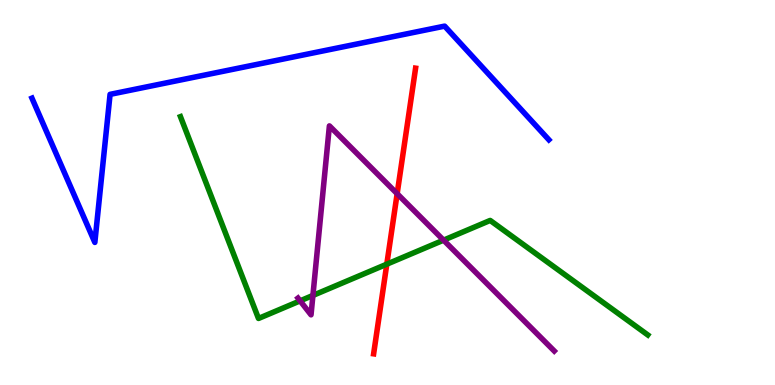[{'lines': ['blue', 'red'], 'intersections': []}, {'lines': ['green', 'red'], 'intersections': [{'x': 4.99, 'y': 3.14}]}, {'lines': ['purple', 'red'], 'intersections': [{'x': 5.12, 'y': 4.97}]}, {'lines': ['blue', 'green'], 'intersections': []}, {'lines': ['blue', 'purple'], 'intersections': []}, {'lines': ['green', 'purple'], 'intersections': [{'x': 3.87, 'y': 2.19}, {'x': 4.04, 'y': 2.33}, {'x': 5.72, 'y': 3.76}]}]